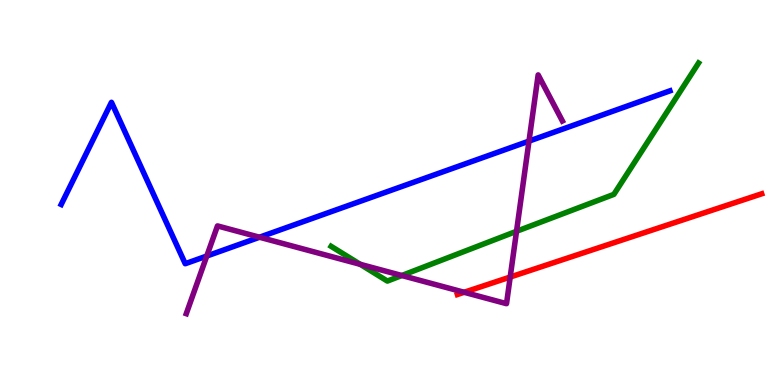[{'lines': ['blue', 'red'], 'intersections': []}, {'lines': ['green', 'red'], 'intersections': []}, {'lines': ['purple', 'red'], 'intersections': [{'x': 5.99, 'y': 2.41}, {'x': 6.58, 'y': 2.8}]}, {'lines': ['blue', 'green'], 'intersections': []}, {'lines': ['blue', 'purple'], 'intersections': [{'x': 2.67, 'y': 3.35}, {'x': 3.35, 'y': 3.84}, {'x': 6.83, 'y': 6.33}]}, {'lines': ['green', 'purple'], 'intersections': [{'x': 4.65, 'y': 3.13}, {'x': 5.18, 'y': 2.84}, {'x': 6.66, 'y': 3.99}]}]